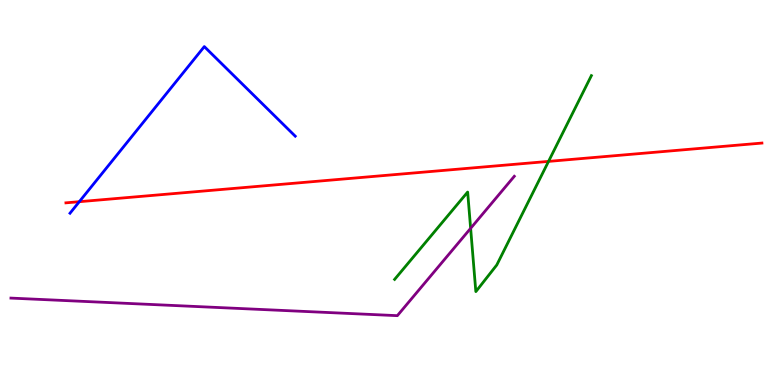[{'lines': ['blue', 'red'], 'intersections': [{'x': 1.02, 'y': 4.76}]}, {'lines': ['green', 'red'], 'intersections': [{'x': 7.08, 'y': 5.81}]}, {'lines': ['purple', 'red'], 'intersections': []}, {'lines': ['blue', 'green'], 'intersections': []}, {'lines': ['blue', 'purple'], 'intersections': []}, {'lines': ['green', 'purple'], 'intersections': [{'x': 6.07, 'y': 4.07}]}]